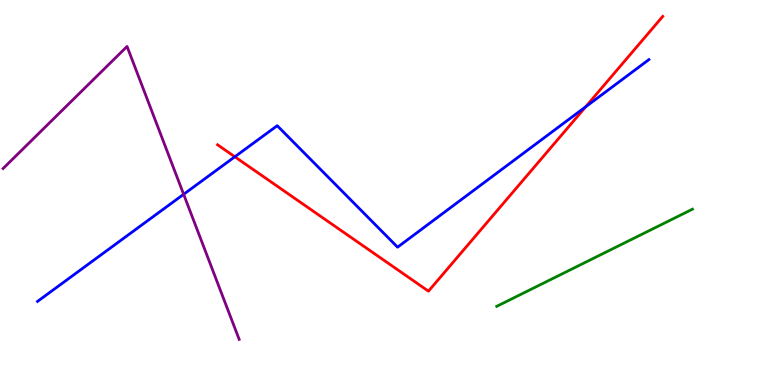[{'lines': ['blue', 'red'], 'intersections': [{'x': 3.03, 'y': 5.93}, {'x': 7.56, 'y': 7.23}]}, {'lines': ['green', 'red'], 'intersections': []}, {'lines': ['purple', 'red'], 'intersections': []}, {'lines': ['blue', 'green'], 'intersections': []}, {'lines': ['blue', 'purple'], 'intersections': [{'x': 2.37, 'y': 4.95}]}, {'lines': ['green', 'purple'], 'intersections': []}]